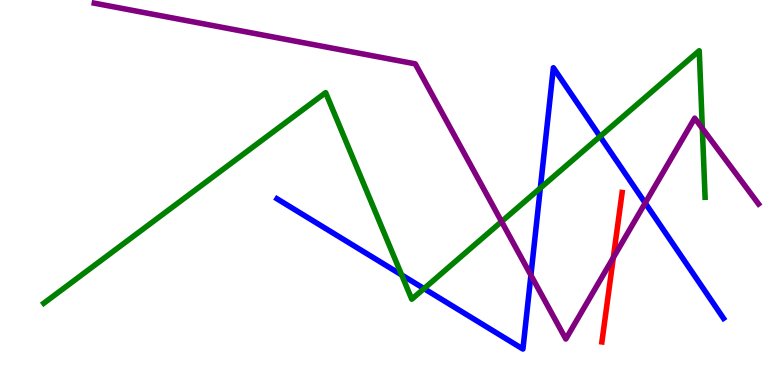[{'lines': ['blue', 'red'], 'intersections': []}, {'lines': ['green', 'red'], 'intersections': []}, {'lines': ['purple', 'red'], 'intersections': [{'x': 7.91, 'y': 3.31}]}, {'lines': ['blue', 'green'], 'intersections': [{'x': 5.18, 'y': 2.86}, {'x': 5.47, 'y': 2.5}, {'x': 6.97, 'y': 5.12}, {'x': 7.74, 'y': 6.46}]}, {'lines': ['blue', 'purple'], 'intersections': [{'x': 6.85, 'y': 2.85}, {'x': 8.33, 'y': 4.73}]}, {'lines': ['green', 'purple'], 'intersections': [{'x': 6.47, 'y': 4.24}, {'x': 9.06, 'y': 6.66}]}]